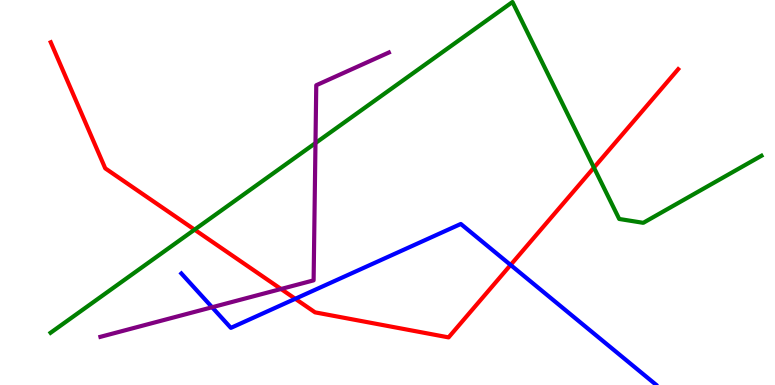[{'lines': ['blue', 'red'], 'intersections': [{'x': 3.81, 'y': 2.24}, {'x': 6.59, 'y': 3.12}]}, {'lines': ['green', 'red'], 'intersections': [{'x': 2.51, 'y': 4.03}, {'x': 7.66, 'y': 5.65}]}, {'lines': ['purple', 'red'], 'intersections': [{'x': 3.63, 'y': 2.49}]}, {'lines': ['blue', 'green'], 'intersections': []}, {'lines': ['blue', 'purple'], 'intersections': [{'x': 2.74, 'y': 2.02}]}, {'lines': ['green', 'purple'], 'intersections': [{'x': 4.07, 'y': 6.28}]}]